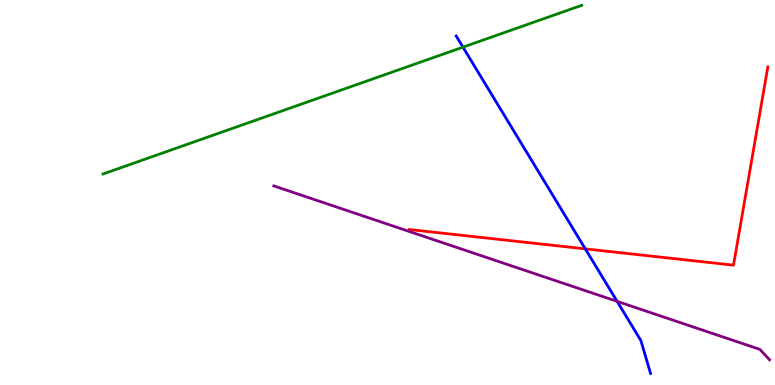[{'lines': ['blue', 'red'], 'intersections': [{'x': 7.55, 'y': 3.54}]}, {'lines': ['green', 'red'], 'intersections': []}, {'lines': ['purple', 'red'], 'intersections': []}, {'lines': ['blue', 'green'], 'intersections': [{'x': 5.97, 'y': 8.78}]}, {'lines': ['blue', 'purple'], 'intersections': [{'x': 7.96, 'y': 2.17}]}, {'lines': ['green', 'purple'], 'intersections': []}]